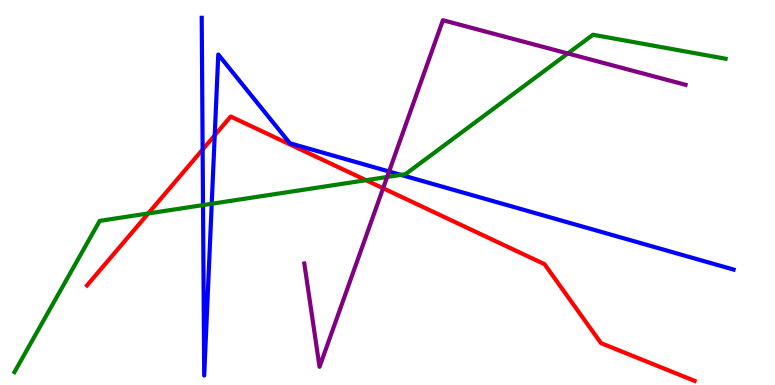[{'lines': ['blue', 'red'], 'intersections': [{'x': 2.61, 'y': 6.12}, {'x': 2.77, 'y': 6.49}]}, {'lines': ['green', 'red'], 'intersections': [{'x': 1.91, 'y': 4.46}, {'x': 4.72, 'y': 5.32}]}, {'lines': ['purple', 'red'], 'intersections': [{'x': 4.94, 'y': 5.11}]}, {'lines': ['blue', 'green'], 'intersections': [{'x': 2.62, 'y': 4.67}, {'x': 2.73, 'y': 4.71}, {'x': 5.17, 'y': 5.46}]}, {'lines': ['blue', 'purple'], 'intersections': [{'x': 5.02, 'y': 5.55}]}, {'lines': ['green', 'purple'], 'intersections': [{'x': 5.0, 'y': 5.4}, {'x': 7.33, 'y': 8.61}]}]